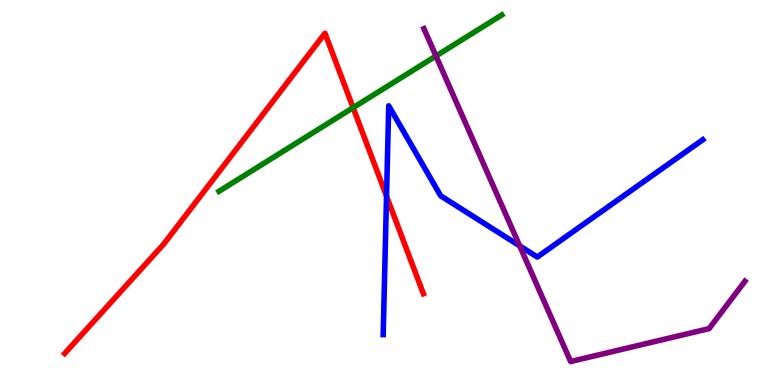[{'lines': ['blue', 'red'], 'intersections': [{'x': 4.99, 'y': 4.9}]}, {'lines': ['green', 'red'], 'intersections': [{'x': 4.56, 'y': 7.2}]}, {'lines': ['purple', 'red'], 'intersections': []}, {'lines': ['blue', 'green'], 'intersections': []}, {'lines': ['blue', 'purple'], 'intersections': [{'x': 6.71, 'y': 3.61}]}, {'lines': ['green', 'purple'], 'intersections': [{'x': 5.63, 'y': 8.55}]}]